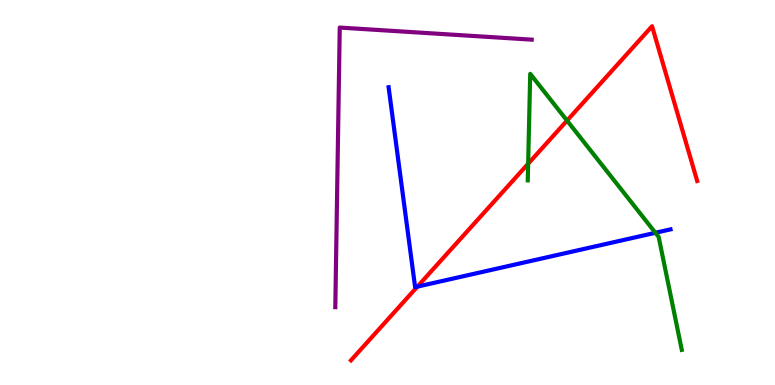[{'lines': ['blue', 'red'], 'intersections': [{'x': 5.39, 'y': 2.56}]}, {'lines': ['green', 'red'], 'intersections': [{'x': 6.81, 'y': 5.75}, {'x': 7.32, 'y': 6.87}]}, {'lines': ['purple', 'red'], 'intersections': []}, {'lines': ['blue', 'green'], 'intersections': [{'x': 8.46, 'y': 3.95}]}, {'lines': ['blue', 'purple'], 'intersections': []}, {'lines': ['green', 'purple'], 'intersections': []}]